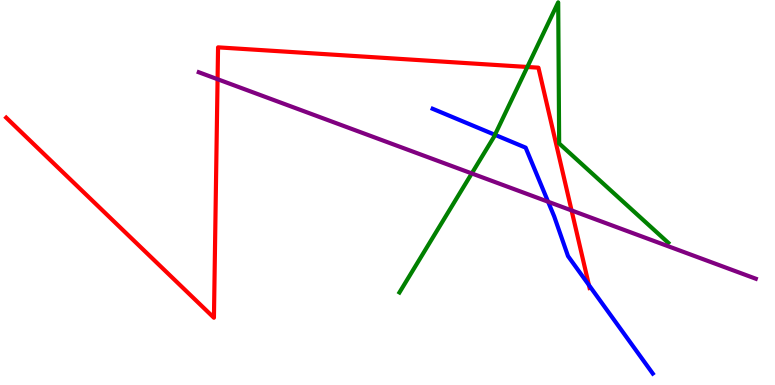[{'lines': ['blue', 'red'], 'intersections': [{'x': 7.6, 'y': 2.6}]}, {'lines': ['green', 'red'], 'intersections': [{'x': 6.8, 'y': 8.26}]}, {'lines': ['purple', 'red'], 'intersections': [{'x': 2.81, 'y': 7.94}, {'x': 7.38, 'y': 4.53}]}, {'lines': ['blue', 'green'], 'intersections': [{'x': 6.39, 'y': 6.5}]}, {'lines': ['blue', 'purple'], 'intersections': [{'x': 7.07, 'y': 4.76}]}, {'lines': ['green', 'purple'], 'intersections': [{'x': 6.09, 'y': 5.5}]}]